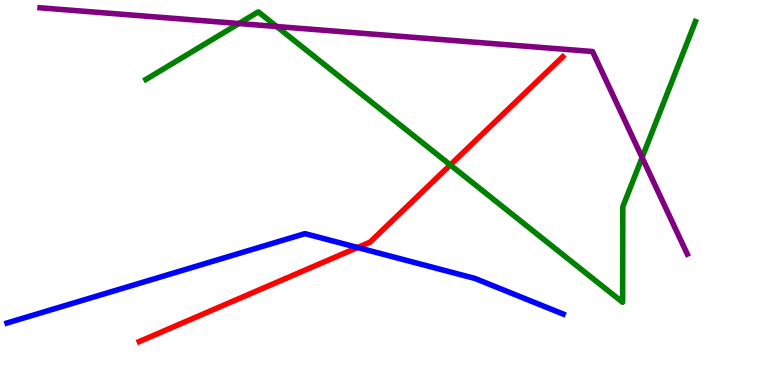[{'lines': ['blue', 'red'], 'intersections': [{'x': 4.61, 'y': 3.57}]}, {'lines': ['green', 'red'], 'intersections': [{'x': 5.81, 'y': 5.72}]}, {'lines': ['purple', 'red'], 'intersections': []}, {'lines': ['blue', 'green'], 'intersections': []}, {'lines': ['blue', 'purple'], 'intersections': []}, {'lines': ['green', 'purple'], 'intersections': [{'x': 3.08, 'y': 9.39}, {'x': 3.57, 'y': 9.31}, {'x': 8.29, 'y': 5.91}]}]